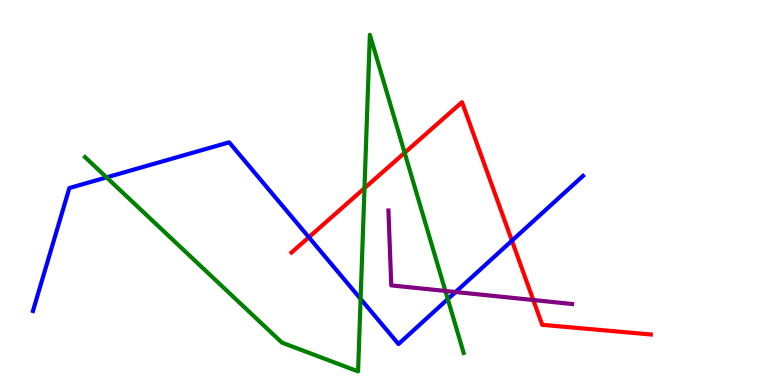[{'lines': ['blue', 'red'], 'intersections': [{'x': 3.99, 'y': 3.84}, {'x': 6.61, 'y': 3.75}]}, {'lines': ['green', 'red'], 'intersections': [{'x': 4.7, 'y': 5.11}, {'x': 5.22, 'y': 6.03}]}, {'lines': ['purple', 'red'], 'intersections': [{'x': 6.88, 'y': 2.21}]}, {'lines': ['blue', 'green'], 'intersections': [{'x': 1.37, 'y': 5.39}, {'x': 4.65, 'y': 2.24}, {'x': 5.78, 'y': 2.23}]}, {'lines': ['blue', 'purple'], 'intersections': [{'x': 5.88, 'y': 2.42}]}, {'lines': ['green', 'purple'], 'intersections': [{'x': 5.75, 'y': 2.44}]}]